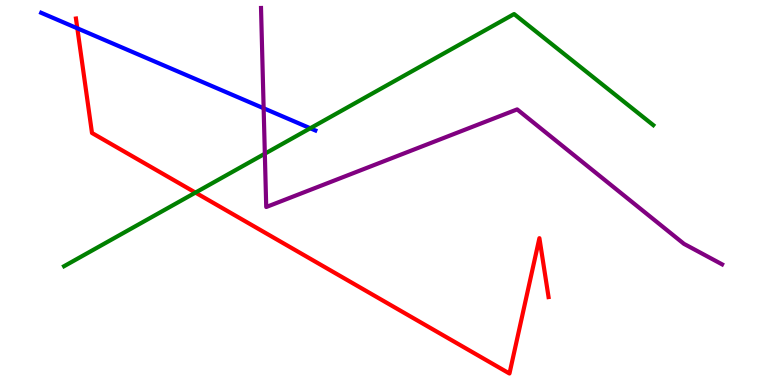[{'lines': ['blue', 'red'], 'intersections': [{'x': 0.998, 'y': 9.26}]}, {'lines': ['green', 'red'], 'intersections': [{'x': 2.52, 'y': 5.0}]}, {'lines': ['purple', 'red'], 'intersections': []}, {'lines': ['blue', 'green'], 'intersections': [{'x': 4.0, 'y': 6.67}]}, {'lines': ['blue', 'purple'], 'intersections': [{'x': 3.4, 'y': 7.19}]}, {'lines': ['green', 'purple'], 'intersections': [{'x': 3.42, 'y': 6.01}]}]